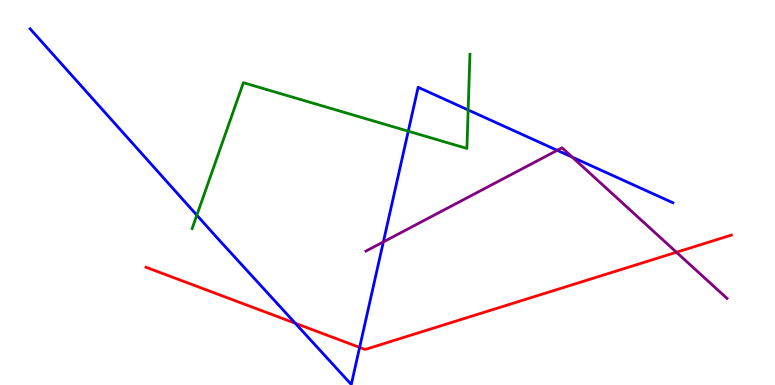[{'lines': ['blue', 'red'], 'intersections': [{'x': 3.81, 'y': 1.6}, {'x': 4.64, 'y': 0.976}]}, {'lines': ['green', 'red'], 'intersections': []}, {'lines': ['purple', 'red'], 'intersections': [{'x': 8.73, 'y': 3.45}]}, {'lines': ['blue', 'green'], 'intersections': [{'x': 2.54, 'y': 4.41}, {'x': 5.27, 'y': 6.59}, {'x': 6.04, 'y': 7.14}]}, {'lines': ['blue', 'purple'], 'intersections': [{'x': 4.95, 'y': 3.72}, {'x': 7.19, 'y': 6.1}, {'x': 7.38, 'y': 5.92}]}, {'lines': ['green', 'purple'], 'intersections': []}]